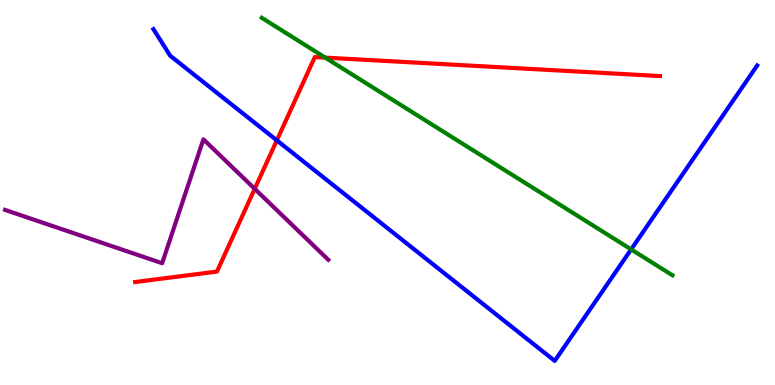[{'lines': ['blue', 'red'], 'intersections': [{'x': 3.57, 'y': 6.35}]}, {'lines': ['green', 'red'], 'intersections': [{'x': 4.2, 'y': 8.5}]}, {'lines': ['purple', 'red'], 'intersections': [{'x': 3.29, 'y': 5.1}]}, {'lines': ['blue', 'green'], 'intersections': [{'x': 8.14, 'y': 3.52}]}, {'lines': ['blue', 'purple'], 'intersections': []}, {'lines': ['green', 'purple'], 'intersections': []}]